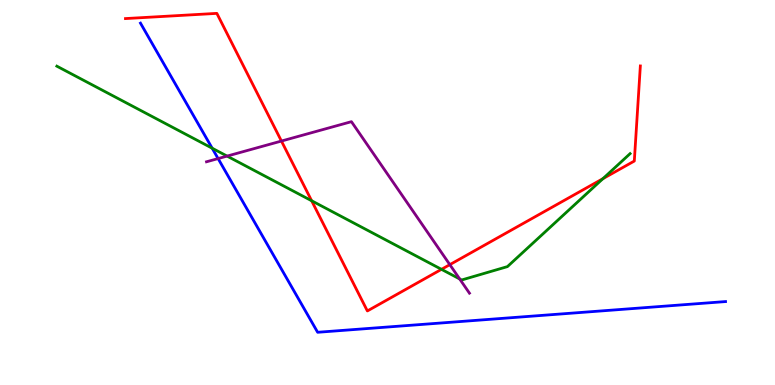[{'lines': ['blue', 'red'], 'intersections': []}, {'lines': ['green', 'red'], 'intersections': [{'x': 4.02, 'y': 4.79}, {'x': 5.7, 'y': 3.0}, {'x': 7.78, 'y': 5.36}]}, {'lines': ['purple', 'red'], 'intersections': [{'x': 3.63, 'y': 6.34}, {'x': 5.8, 'y': 3.13}]}, {'lines': ['blue', 'green'], 'intersections': [{'x': 2.74, 'y': 6.15}]}, {'lines': ['blue', 'purple'], 'intersections': [{'x': 2.81, 'y': 5.88}]}, {'lines': ['green', 'purple'], 'intersections': [{'x': 2.93, 'y': 5.95}, {'x': 5.93, 'y': 2.75}]}]